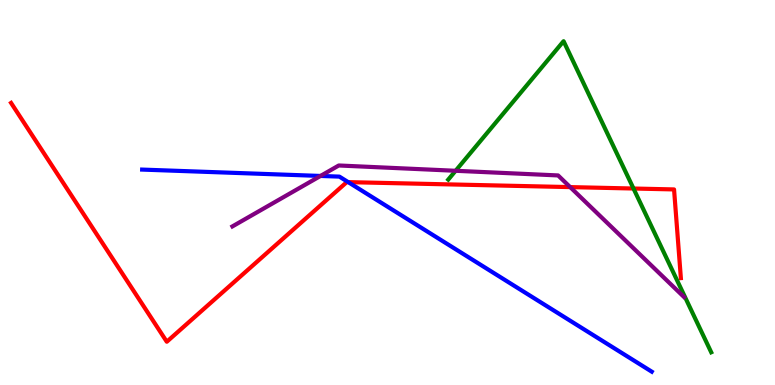[{'lines': ['blue', 'red'], 'intersections': [{'x': 4.49, 'y': 5.27}]}, {'lines': ['green', 'red'], 'intersections': [{'x': 8.17, 'y': 5.1}]}, {'lines': ['purple', 'red'], 'intersections': [{'x': 7.36, 'y': 5.14}]}, {'lines': ['blue', 'green'], 'intersections': []}, {'lines': ['blue', 'purple'], 'intersections': [{'x': 4.14, 'y': 5.43}]}, {'lines': ['green', 'purple'], 'intersections': [{'x': 5.88, 'y': 5.56}]}]